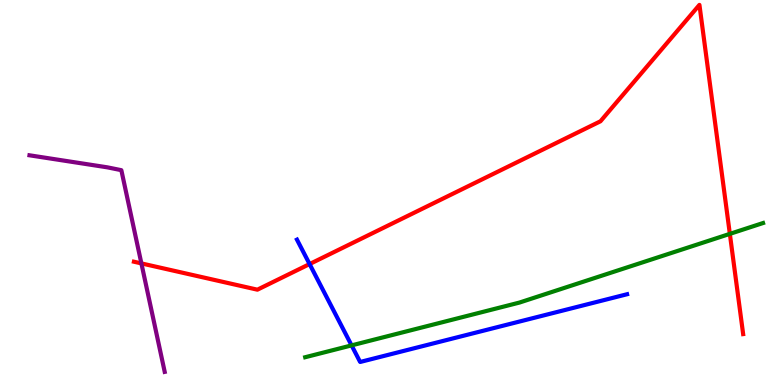[{'lines': ['blue', 'red'], 'intersections': [{'x': 3.99, 'y': 3.14}]}, {'lines': ['green', 'red'], 'intersections': [{'x': 9.42, 'y': 3.93}]}, {'lines': ['purple', 'red'], 'intersections': [{'x': 1.82, 'y': 3.16}]}, {'lines': ['blue', 'green'], 'intersections': [{'x': 4.54, 'y': 1.03}]}, {'lines': ['blue', 'purple'], 'intersections': []}, {'lines': ['green', 'purple'], 'intersections': []}]